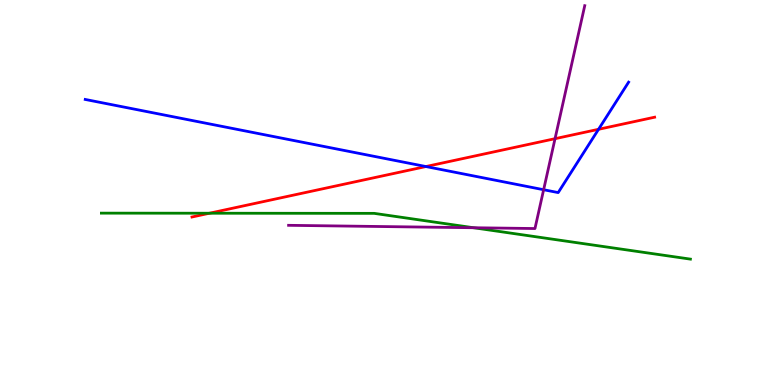[{'lines': ['blue', 'red'], 'intersections': [{'x': 5.5, 'y': 5.67}, {'x': 7.72, 'y': 6.64}]}, {'lines': ['green', 'red'], 'intersections': [{'x': 2.7, 'y': 4.46}]}, {'lines': ['purple', 'red'], 'intersections': [{'x': 7.16, 'y': 6.4}]}, {'lines': ['blue', 'green'], 'intersections': []}, {'lines': ['blue', 'purple'], 'intersections': [{'x': 7.01, 'y': 5.07}]}, {'lines': ['green', 'purple'], 'intersections': [{'x': 6.11, 'y': 4.08}]}]